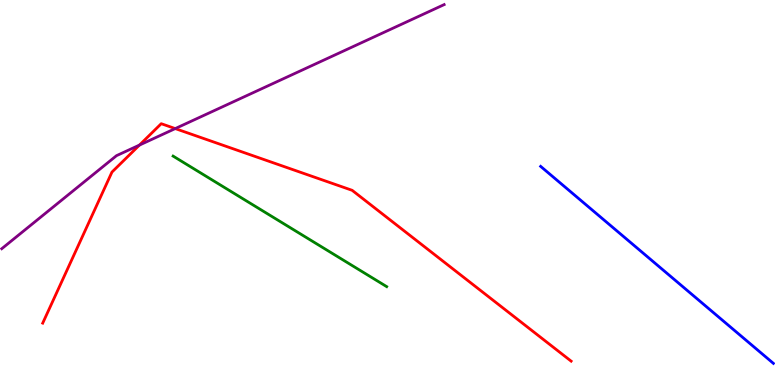[{'lines': ['blue', 'red'], 'intersections': []}, {'lines': ['green', 'red'], 'intersections': []}, {'lines': ['purple', 'red'], 'intersections': [{'x': 1.8, 'y': 6.23}, {'x': 2.26, 'y': 6.66}]}, {'lines': ['blue', 'green'], 'intersections': []}, {'lines': ['blue', 'purple'], 'intersections': []}, {'lines': ['green', 'purple'], 'intersections': []}]